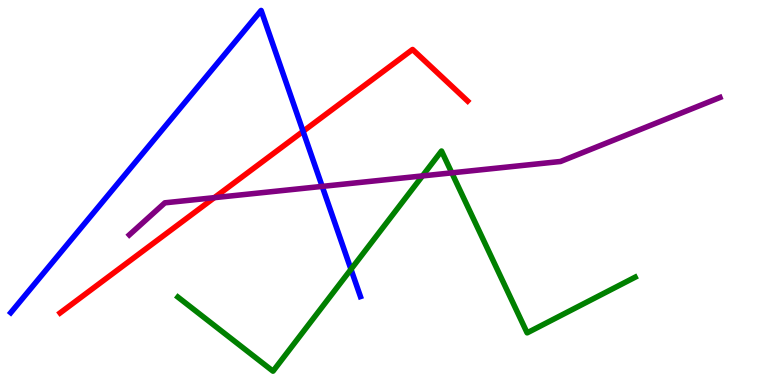[{'lines': ['blue', 'red'], 'intersections': [{'x': 3.91, 'y': 6.59}]}, {'lines': ['green', 'red'], 'intersections': []}, {'lines': ['purple', 'red'], 'intersections': [{'x': 2.77, 'y': 4.87}]}, {'lines': ['blue', 'green'], 'intersections': [{'x': 4.53, 'y': 3.01}]}, {'lines': ['blue', 'purple'], 'intersections': [{'x': 4.16, 'y': 5.16}]}, {'lines': ['green', 'purple'], 'intersections': [{'x': 5.45, 'y': 5.43}, {'x': 5.83, 'y': 5.51}]}]